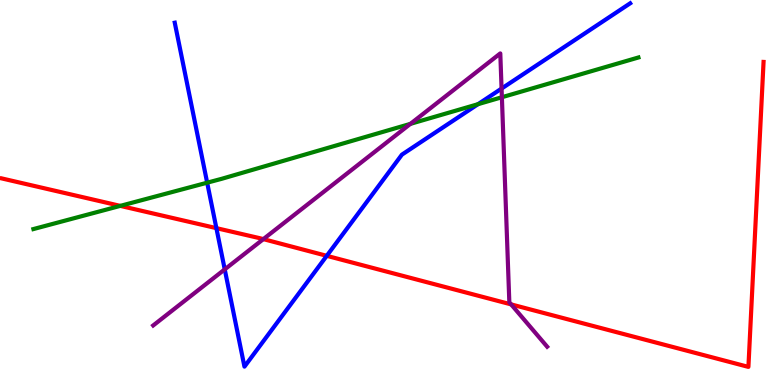[{'lines': ['blue', 'red'], 'intersections': [{'x': 2.79, 'y': 4.07}, {'x': 4.22, 'y': 3.36}]}, {'lines': ['green', 'red'], 'intersections': [{'x': 1.55, 'y': 4.65}]}, {'lines': ['purple', 'red'], 'intersections': [{'x': 3.4, 'y': 3.79}, {'x': 6.6, 'y': 2.09}]}, {'lines': ['blue', 'green'], 'intersections': [{'x': 2.67, 'y': 5.25}, {'x': 6.17, 'y': 7.29}]}, {'lines': ['blue', 'purple'], 'intersections': [{'x': 2.9, 'y': 3.0}, {'x': 6.47, 'y': 7.7}]}, {'lines': ['green', 'purple'], 'intersections': [{'x': 5.3, 'y': 6.78}, {'x': 6.48, 'y': 7.47}]}]